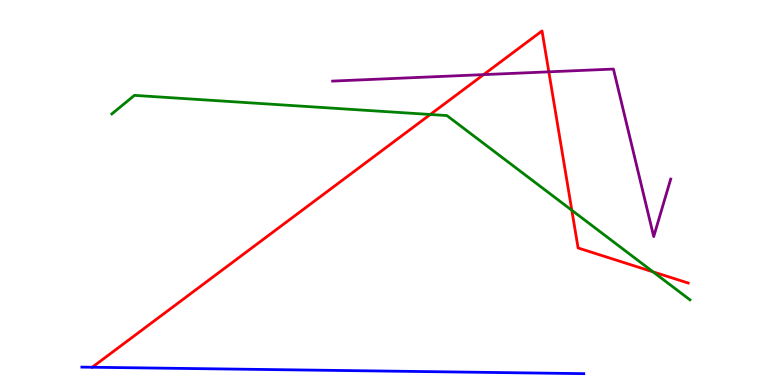[{'lines': ['blue', 'red'], 'intersections': []}, {'lines': ['green', 'red'], 'intersections': [{'x': 5.55, 'y': 7.03}, {'x': 7.38, 'y': 4.54}, {'x': 8.43, 'y': 2.94}]}, {'lines': ['purple', 'red'], 'intersections': [{'x': 6.24, 'y': 8.06}, {'x': 7.08, 'y': 8.13}]}, {'lines': ['blue', 'green'], 'intersections': []}, {'lines': ['blue', 'purple'], 'intersections': []}, {'lines': ['green', 'purple'], 'intersections': []}]